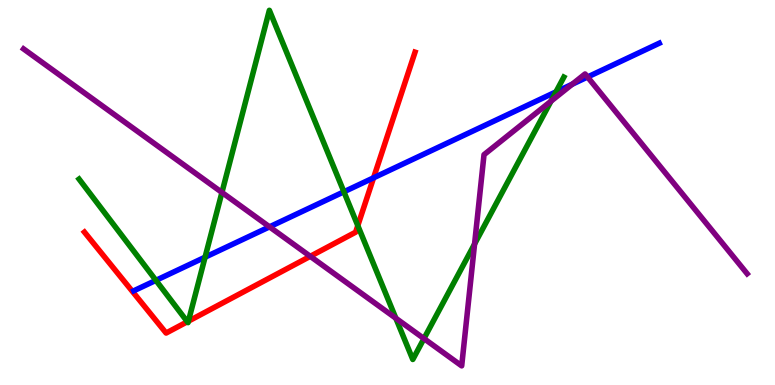[{'lines': ['blue', 'red'], 'intersections': [{'x': 4.82, 'y': 5.38}]}, {'lines': ['green', 'red'], 'intersections': [{'x': 2.42, 'y': 1.64}, {'x': 2.43, 'y': 1.66}, {'x': 4.62, 'y': 4.14}]}, {'lines': ['purple', 'red'], 'intersections': [{'x': 4.0, 'y': 3.34}]}, {'lines': ['blue', 'green'], 'intersections': [{'x': 2.01, 'y': 2.72}, {'x': 2.65, 'y': 3.32}, {'x': 4.44, 'y': 5.02}, {'x': 7.17, 'y': 7.61}]}, {'lines': ['blue', 'purple'], 'intersections': [{'x': 3.48, 'y': 4.11}, {'x': 7.38, 'y': 7.81}, {'x': 7.58, 'y': 8.0}]}, {'lines': ['green', 'purple'], 'intersections': [{'x': 2.86, 'y': 5.0}, {'x': 5.11, 'y': 1.73}, {'x': 5.47, 'y': 1.21}, {'x': 6.12, 'y': 3.66}, {'x': 7.11, 'y': 7.37}]}]